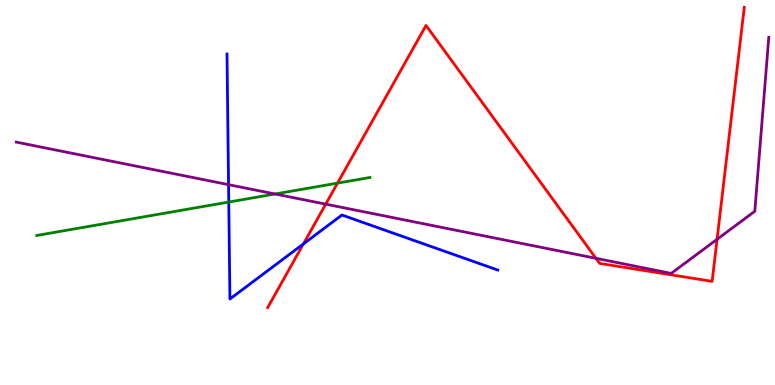[{'lines': ['blue', 'red'], 'intersections': [{'x': 3.91, 'y': 3.66}]}, {'lines': ['green', 'red'], 'intersections': [{'x': 4.36, 'y': 5.24}]}, {'lines': ['purple', 'red'], 'intersections': [{'x': 4.2, 'y': 4.7}, {'x': 7.69, 'y': 3.29}, {'x': 9.25, 'y': 3.78}]}, {'lines': ['blue', 'green'], 'intersections': [{'x': 2.95, 'y': 4.75}]}, {'lines': ['blue', 'purple'], 'intersections': [{'x': 2.95, 'y': 5.2}]}, {'lines': ['green', 'purple'], 'intersections': [{'x': 3.55, 'y': 4.96}]}]